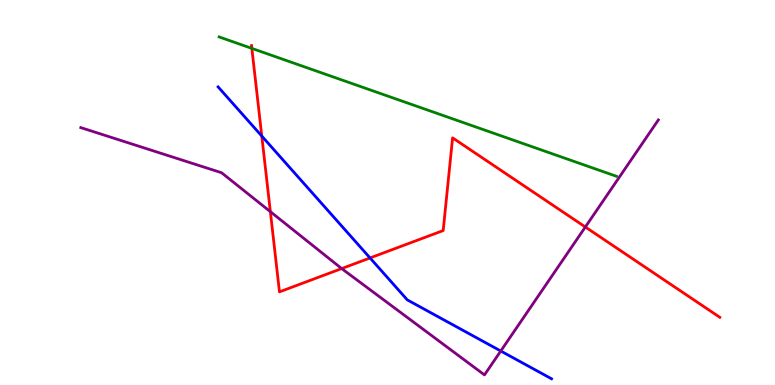[{'lines': ['blue', 'red'], 'intersections': [{'x': 3.38, 'y': 6.47}, {'x': 4.77, 'y': 3.3}]}, {'lines': ['green', 'red'], 'intersections': [{'x': 3.25, 'y': 8.74}]}, {'lines': ['purple', 'red'], 'intersections': [{'x': 3.49, 'y': 4.5}, {'x': 4.41, 'y': 3.02}, {'x': 7.55, 'y': 4.1}]}, {'lines': ['blue', 'green'], 'intersections': []}, {'lines': ['blue', 'purple'], 'intersections': [{'x': 6.46, 'y': 0.883}]}, {'lines': ['green', 'purple'], 'intersections': []}]